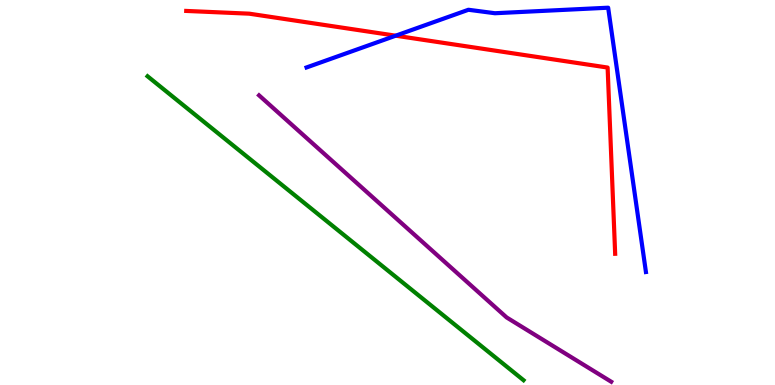[{'lines': ['blue', 'red'], 'intersections': [{'x': 5.11, 'y': 9.07}]}, {'lines': ['green', 'red'], 'intersections': []}, {'lines': ['purple', 'red'], 'intersections': []}, {'lines': ['blue', 'green'], 'intersections': []}, {'lines': ['blue', 'purple'], 'intersections': []}, {'lines': ['green', 'purple'], 'intersections': []}]